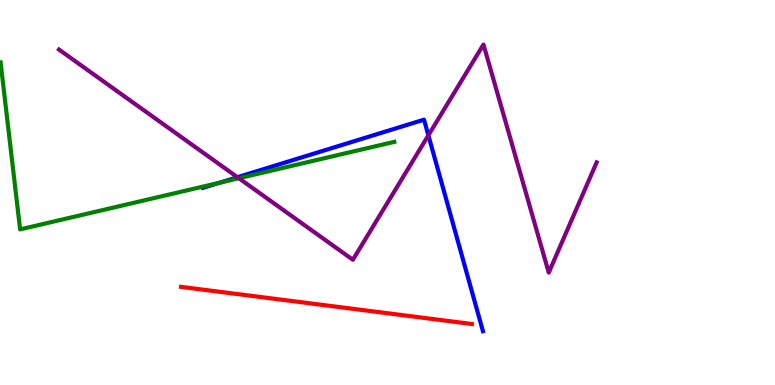[{'lines': ['blue', 'red'], 'intersections': []}, {'lines': ['green', 'red'], 'intersections': []}, {'lines': ['purple', 'red'], 'intersections': []}, {'lines': ['blue', 'green'], 'intersections': [{'x': 2.83, 'y': 5.25}]}, {'lines': ['blue', 'purple'], 'intersections': [{'x': 3.06, 'y': 5.4}, {'x': 5.53, 'y': 6.48}]}, {'lines': ['green', 'purple'], 'intersections': [{'x': 3.08, 'y': 5.37}]}]